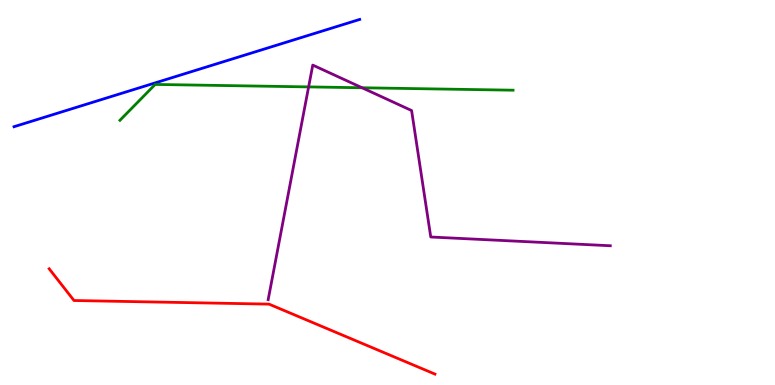[{'lines': ['blue', 'red'], 'intersections': []}, {'lines': ['green', 'red'], 'intersections': []}, {'lines': ['purple', 'red'], 'intersections': []}, {'lines': ['blue', 'green'], 'intersections': []}, {'lines': ['blue', 'purple'], 'intersections': []}, {'lines': ['green', 'purple'], 'intersections': [{'x': 3.98, 'y': 7.74}, {'x': 4.67, 'y': 7.72}]}]